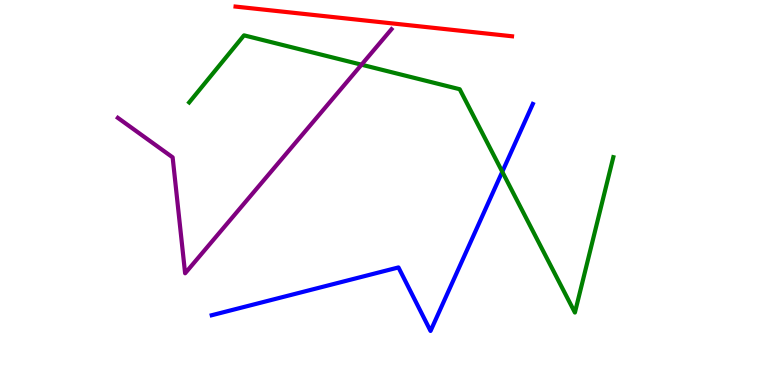[{'lines': ['blue', 'red'], 'intersections': []}, {'lines': ['green', 'red'], 'intersections': []}, {'lines': ['purple', 'red'], 'intersections': []}, {'lines': ['blue', 'green'], 'intersections': [{'x': 6.48, 'y': 5.54}]}, {'lines': ['blue', 'purple'], 'intersections': []}, {'lines': ['green', 'purple'], 'intersections': [{'x': 4.66, 'y': 8.32}]}]